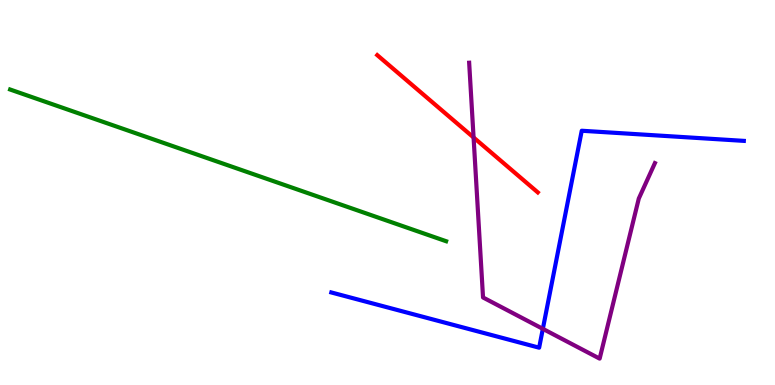[{'lines': ['blue', 'red'], 'intersections': []}, {'lines': ['green', 'red'], 'intersections': []}, {'lines': ['purple', 'red'], 'intersections': [{'x': 6.11, 'y': 6.43}]}, {'lines': ['blue', 'green'], 'intersections': []}, {'lines': ['blue', 'purple'], 'intersections': [{'x': 7.0, 'y': 1.46}]}, {'lines': ['green', 'purple'], 'intersections': []}]